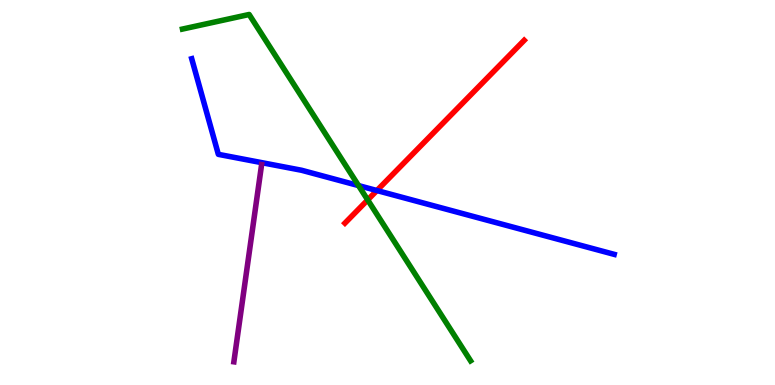[{'lines': ['blue', 'red'], 'intersections': [{'x': 4.86, 'y': 5.05}]}, {'lines': ['green', 'red'], 'intersections': [{'x': 4.74, 'y': 4.81}]}, {'lines': ['purple', 'red'], 'intersections': []}, {'lines': ['blue', 'green'], 'intersections': [{'x': 4.63, 'y': 5.18}]}, {'lines': ['blue', 'purple'], 'intersections': []}, {'lines': ['green', 'purple'], 'intersections': []}]